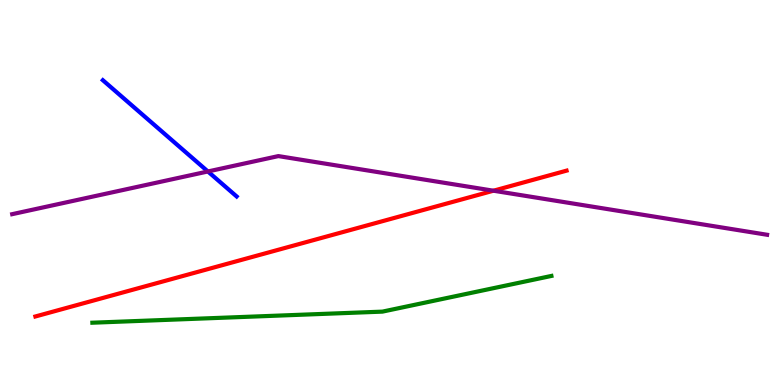[{'lines': ['blue', 'red'], 'intersections': []}, {'lines': ['green', 'red'], 'intersections': []}, {'lines': ['purple', 'red'], 'intersections': [{'x': 6.37, 'y': 5.05}]}, {'lines': ['blue', 'green'], 'intersections': []}, {'lines': ['blue', 'purple'], 'intersections': [{'x': 2.68, 'y': 5.55}]}, {'lines': ['green', 'purple'], 'intersections': []}]